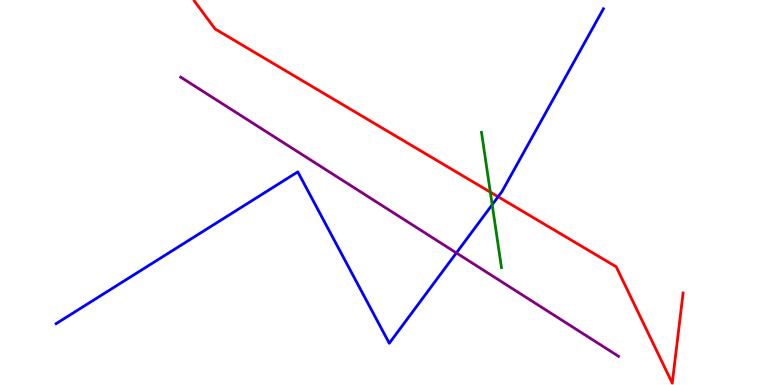[{'lines': ['blue', 'red'], 'intersections': [{'x': 6.43, 'y': 4.89}]}, {'lines': ['green', 'red'], 'intersections': [{'x': 6.33, 'y': 5.01}]}, {'lines': ['purple', 'red'], 'intersections': []}, {'lines': ['blue', 'green'], 'intersections': [{'x': 6.35, 'y': 4.68}]}, {'lines': ['blue', 'purple'], 'intersections': [{'x': 5.89, 'y': 3.43}]}, {'lines': ['green', 'purple'], 'intersections': []}]